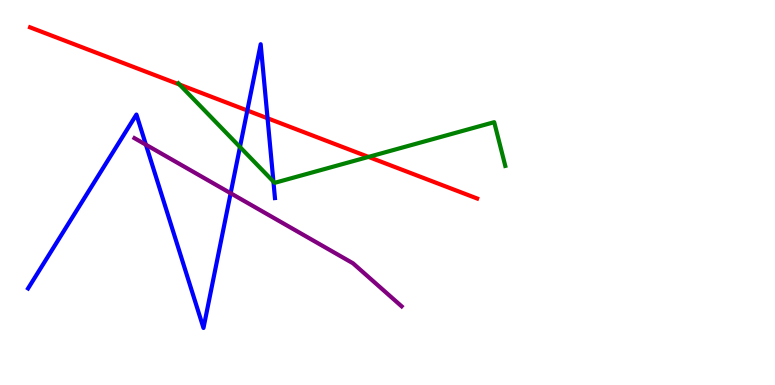[{'lines': ['blue', 'red'], 'intersections': [{'x': 3.19, 'y': 7.13}, {'x': 3.45, 'y': 6.93}]}, {'lines': ['green', 'red'], 'intersections': [{'x': 2.32, 'y': 7.8}, {'x': 4.75, 'y': 5.92}]}, {'lines': ['purple', 'red'], 'intersections': []}, {'lines': ['blue', 'green'], 'intersections': [{'x': 3.1, 'y': 6.18}, {'x': 3.53, 'y': 5.28}]}, {'lines': ['blue', 'purple'], 'intersections': [{'x': 1.88, 'y': 6.24}, {'x': 2.98, 'y': 4.98}]}, {'lines': ['green', 'purple'], 'intersections': []}]